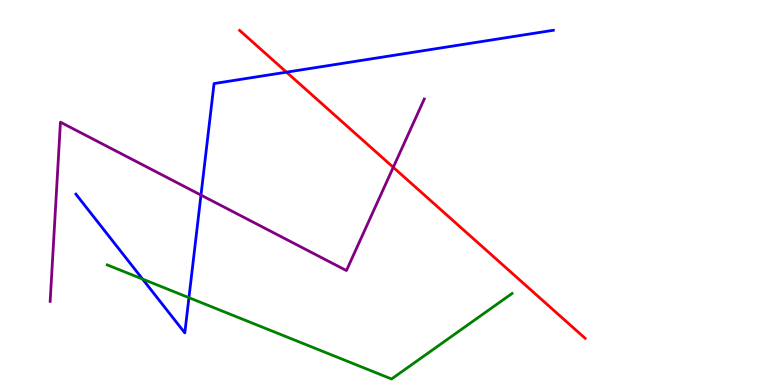[{'lines': ['blue', 'red'], 'intersections': [{'x': 3.7, 'y': 8.13}]}, {'lines': ['green', 'red'], 'intersections': []}, {'lines': ['purple', 'red'], 'intersections': [{'x': 5.07, 'y': 5.65}]}, {'lines': ['blue', 'green'], 'intersections': [{'x': 1.84, 'y': 2.75}, {'x': 2.44, 'y': 2.27}]}, {'lines': ['blue', 'purple'], 'intersections': [{'x': 2.59, 'y': 4.93}]}, {'lines': ['green', 'purple'], 'intersections': []}]